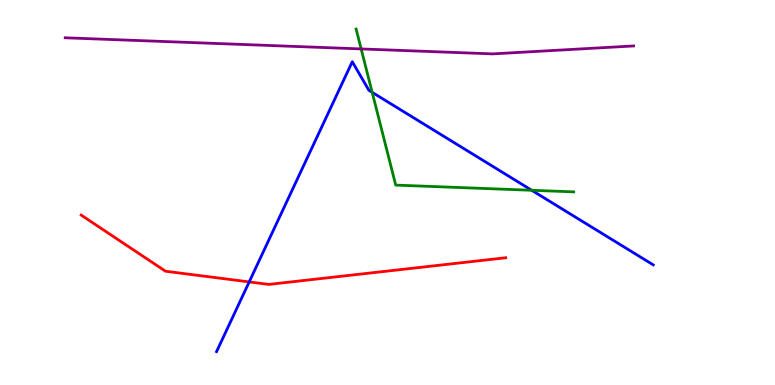[{'lines': ['blue', 'red'], 'intersections': [{'x': 3.22, 'y': 2.68}]}, {'lines': ['green', 'red'], 'intersections': []}, {'lines': ['purple', 'red'], 'intersections': []}, {'lines': ['blue', 'green'], 'intersections': [{'x': 4.8, 'y': 7.6}, {'x': 6.86, 'y': 5.06}]}, {'lines': ['blue', 'purple'], 'intersections': []}, {'lines': ['green', 'purple'], 'intersections': [{'x': 4.66, 'y': 8.73}]}]